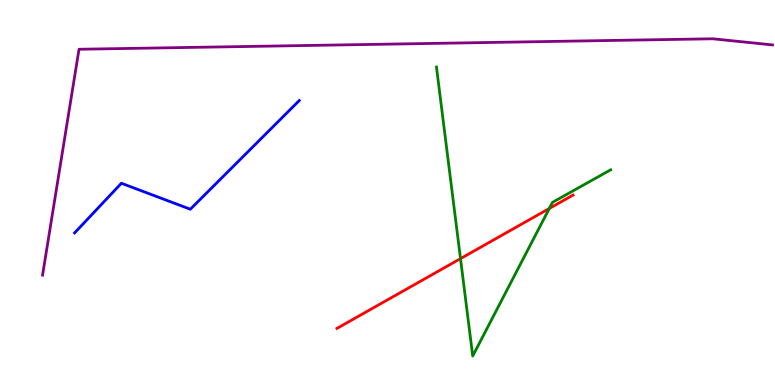[{'lines': ['blue', 'red'], 'intersections': []}, {'lines': ['green', 'red'], 'intersections': [{'x': 5.94, 'y': 3.28}, {'x': 7.09, 'y': 4.59}]}, {'lines': ['purple', 'red'], 'intersections': []}, {'lines': ['blue', 'green'], 'intersections': []}, {'lines': ['blue', 'purple'], 'intersections': []}, {'lines': ['green', 'purple'], 'intersections': []}]